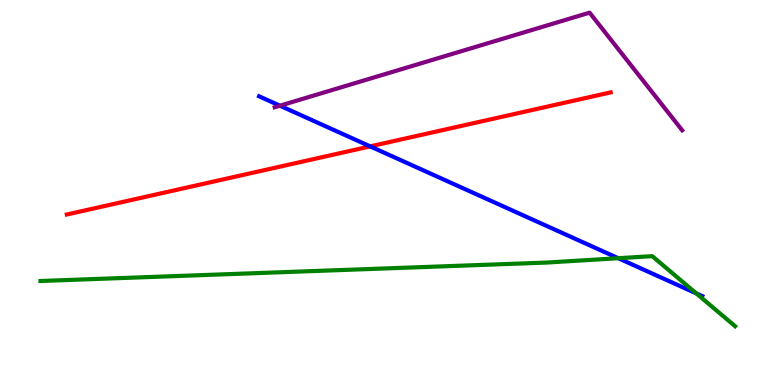[{'lines': ['blue', 'red'], 'intersections': [{'x': 4.78, 'y': 6.2}]}, {'lines': ['green', 'red'], 'intersections': []}, {'lines': ['purple', 'red'], 'intersections': []}, {'lines': ['blue', 'green'], 'intersections': [{'x': 7.98, 'y': 3.29}, {'x': 8.98, 'y': 2.38}]}, {'lines': ['blue', 'purple'], 'intersections': [{'x': 3.61, 'y': 7.25}]}, {'lines': ['green', 'purple'], 'intersections': []}]